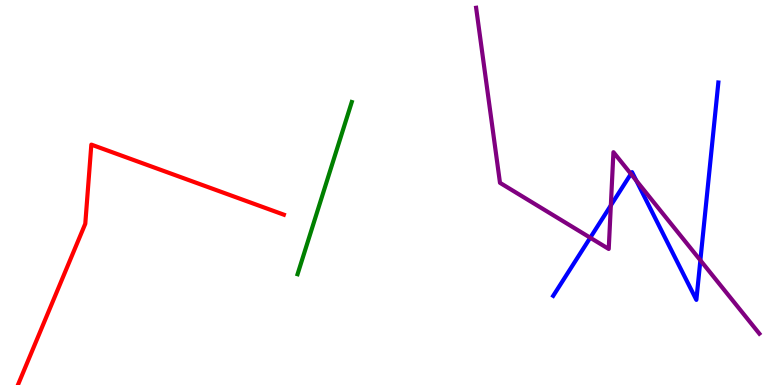[{'lines': ['blue', 'red'], 'intersections': []}, {'lines': ['green', 'red'], 'intersections': []}, {'lines': ['purple', 'red'], 'intersections': []}, {'lines': ['blue', 'green'], 'intersections': []}, {'lines': ['blue', 'purple'], 'intersections': [{'x': 7.62, 'y': 3.83}, {'x': 7.88, 'y': 4.67}, {'x': 8.14, 'y': 5.48}, {'x': 8.21, 'y': 5.31}, {'x': 9.04, 'y': 3.24}]}, {'lines': ['green', 'purple'], 'intersections': []}]